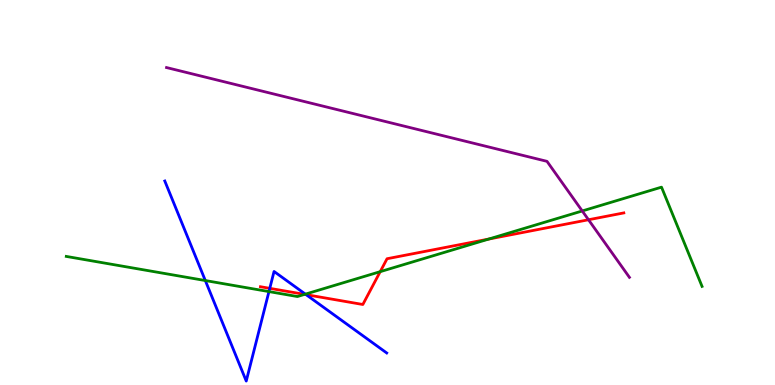[{'lines': ['blue', 'red'], 'intersections': [{'x': 3.48, 'y': 2.51}, {'x': 3.95, 'y': 2.35}]}, {'lines': ['green', 'red'], 'intersections': [{'x': 3.93, 'y': 2.35}, {'x': 4.91, 'y': 2.94}, {'x': 6.31, 'y': 3.79}]}, {'lines': ['purple', 'red'], 'intersections': [{'x': 7.59, 'y': 4.29}]}, {'lines': ['blue', 'green'], 'intersections': [{'x': 2.65, 'y': 2.71}, {'x': 3.47, 'y': 2.43}, {'x': 3.94, 'y': 2.36}]}, {'lines': ['blue', 'purple'], 'intersections': []}, {'lines': ['green', 'purple'], 'intersections': [{'x': 7.51, 'y': 4.52}]}]